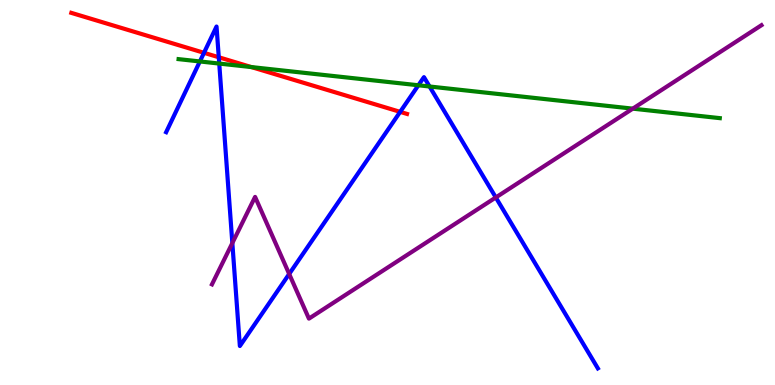[{'lines': ['blue', 'red'], 'intersections': [{'x': 2.63, 'y': 8.63}, {'x': 2.82, 'y': 8.51}, {'x': 5.16, 'y': 7.09}]}, {'lines': ['green', 'red'], 'intersections': [{'x': 3.24, 'y': 8.26}]}, {'lines': ['purple', 'red'], 'intersections': []}, {'lines': ['blue', 'green'], 'intersections': [{'x': 2.58, 'y': 8.4}, {'x': 2.83, 'y': 8.35}, {'x': 5.4, 'y': 7.78}, {'x': 5.54, 'y': 7.75}]}, {'lines': ['blue', 'purple'], 'intersections': [{'x': 3.0, 'y': 3.69}, {'x': 3.73, 'y': 2.88}, {'x': 6.4, 'y': 4.87}]}, {'lines': ['green', 'purple'], 'intersections': [{'x': 8.16, 'y': 7.18}]}]